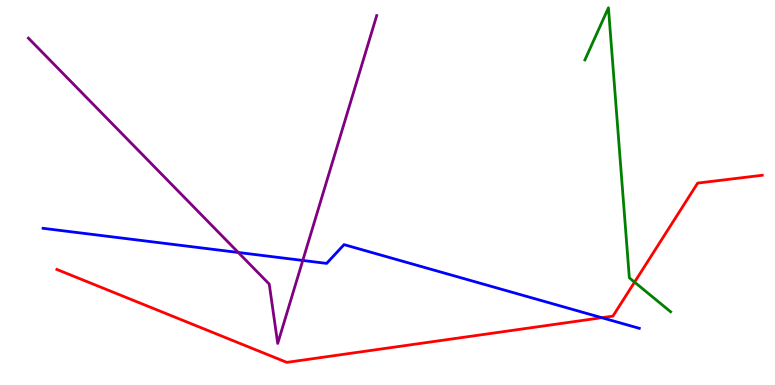[{'lines': ['blue', 'red'], 'intersections': [{'x': 7.77, 'y': 1.75}]}, {'lines': ['green', 'red'], 'intersections': [{'x': 8.19, 'y': 2.67}]}, {'lines': ['purple', 'red'], 'intersections': []}, {'lines': ['blue', 'green'], 'intersections': []}, {'lines': ['blue', 'purple'], 'intersections': [{'x': 3.07, 'y': 3.44}, {'x': 3.91, 'y': 3.24}]}, {'lines': ['green', 'purple'], 'intersections': []}]